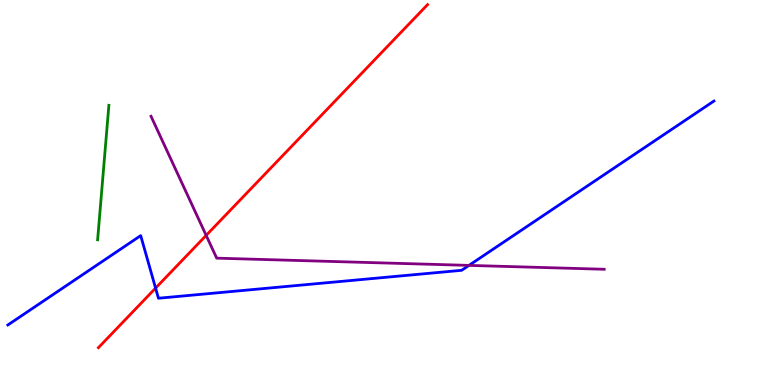[{'lines': ['blue', 'red'], 'intersections': [{'x': 2.01, 'y': 2.52}]}, {'lines': ['green', 'red'], 'intersections': []}, {'lines': ['purple', 'red'], 'intersections': [{'x': 2.66, 'y': 3.89}]}, {'lines': ['blue', 'green'], 'intersections': []}, {'lines': ['blue', 'purple'], 'intersections': [{'x': 6.05, 'y': 3.11}]}, {'lines': ['green', 'purple'], 'intersections': []}]